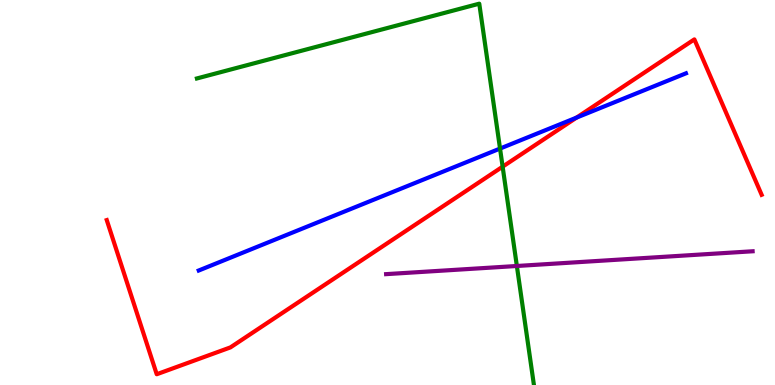[{'lines': ['blue', 'red'], 'intersections': [{'x': 7.44, 'y': 6.95}]}, {'lines': ['green', 'red'], 'intersections': [{'x': 6.49, 'y': 5.67}]}, {'lines': ['purple', 'red'], 'intersections': []}, {'lines': ['blue', 'green'], 'intersections': [{'x': 6.45, 'y': 6.14}]}, {'lines': ['blue', 'purple'], 'intersections': []}, {'lines': ['green', 'purple'], 'intersections': [{'x': 6.67, 'y': 3.09}]}]